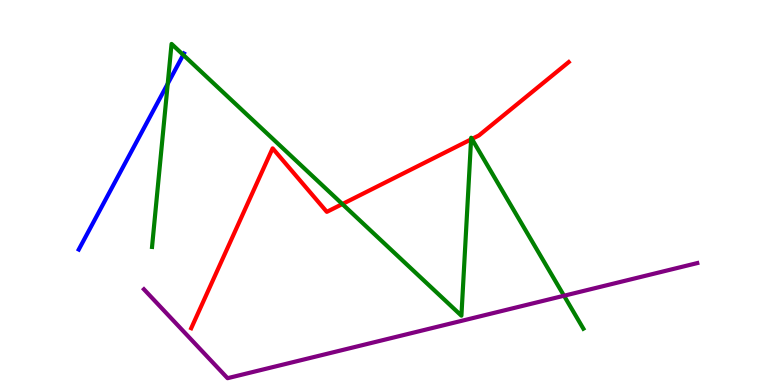[{'lines': ['blue', 'red'], 'intersections': []}, {'lines': ['green', 'red'], 'intersections': [{'x': 4.42, 'y': 4.7}, {'x': 6.08, 'y': 6.38}, {'x': 6.09, 'y': 6.39}]}, {'lines': ['purple', 'red'], 'intersections': []}, {'lines': ['blue', 'green'], 'intersections': [{'x': 2.16, 'y': 7.82}, {'x': 2.36, 'y': 8.57}]}, {'lines': ['blue', 'purple'], 'intersections': []}, {'lines': ['green', 'purple'], 'intersections': [{'x': 7.28, 'y': 2.32}]}]